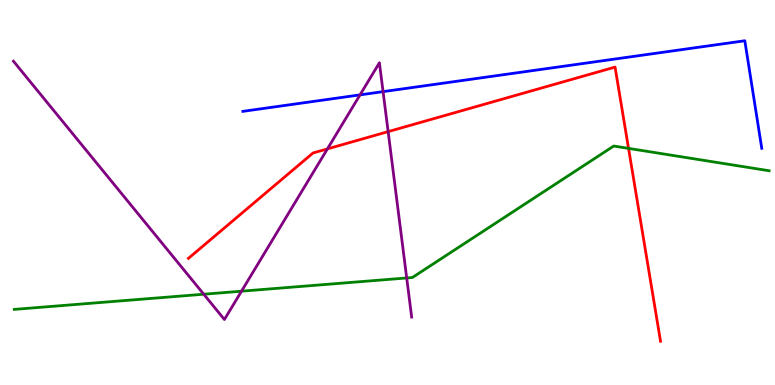[{'lines': ['blue', 'red'], 'intersections': []}, {'lines': ['green', 'red'], 'intersections': [{'x': 8.11, 'y': 6.15}]}, {'lines': ['purple', 'red'], 'intersections': [{'x': 4.22, 'y': 6.13}, {'x': 5.01, 'y': 6.58}]}, {'lines': ['blue', 'green'], 'intersections': []}, {'lines': ['blue', 'purple'], 'intersections': [{'x': 4.65, 'y': 7.54}, {'x': 4.94, 'y': 7.62}]}, {'lines': ['green', 'purple'], 'intersections': [{'x': 2.63, 'y': 2.36}, {'x': 3.12, 'y': 2.44}, {'x': 5.25, 'y': 2.78}]}]